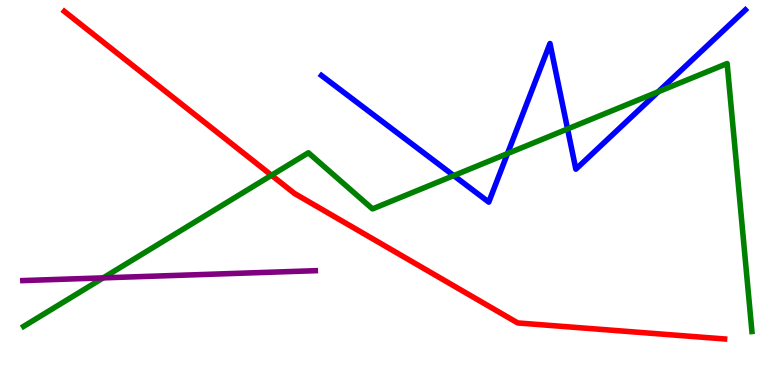[{'lines': ['blue', 'red'], 'intersections': []}, {'lines': ['green', 'red'], 'intersections': [{'x': 3.5, 'y': 5.45}]}, {'lines': ['purple', 'red'], 'intersections': []}, {'lines': ['blue', 'green'], 'intersections': [{'x': 5.85, 'y': 5.44}, {'x': 6.55, 'y': 6.01}, {'x': 7.32, 'y': 6.65}, {'x': 8.49, 'y': 7.62}]}, {'lines': ['blue', 'purple'], 'intersections': []}, {'lines': ['green', 'purple'], 'intersections': [{'x': 1.33, 'y': 2.78}]}]